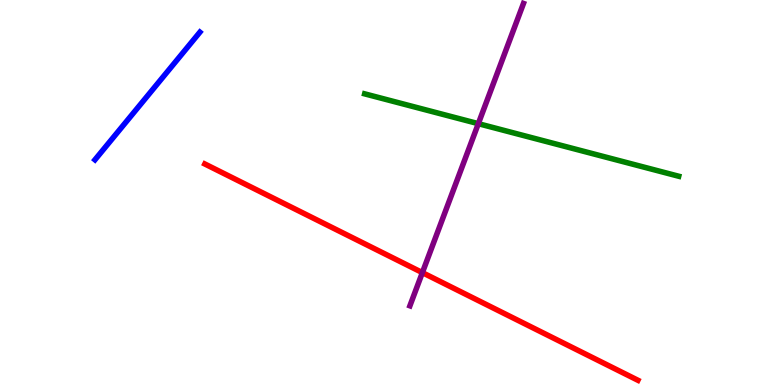[{'lines': ['blue', 'red'], 'intersections': []}, {'lines': ['green', 'red'], 'intersections': []}, {'lines': ['purple', 'red'], 'intersections': [{'x': 5.45, 'y': 2.92}]}, {'lines': ['blue', 'green'], 'intersections': []}, {'lines': ['blue', 'purple'], 'intersections': []}, {'lines': ['green', 'purple'], 'intersections': [{'x': 6.17, 'y': 6.79}]}]